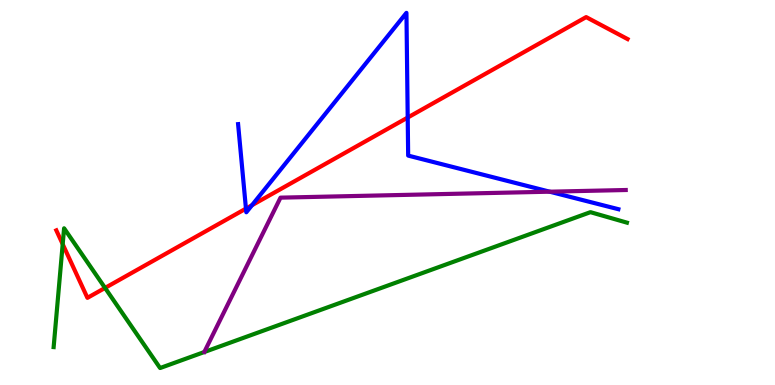[{'lines': ['blue', 'red'], 'intersections': [{'x': 3.17, 'y': 4.58}, {'x': 3.25, 'y': 4.67}, {'x': 5.26, 'y': 6.95}]}, {'lines': ['green', 'red'], 'intersections': [{'x': 0.809, 'y': 3.66}, {'x': 1.36, 'y': 2.52}]}, {'lines': ['purple', 'red'], 'intersections': []}, {'lines': ['blue', 'green'], 'intersections': []}, {'lines': ['blue', 'purple'], 'intersections': [{'x': 7.09, 'y': 5.02}]}, {'lines': ['green', 'purple'], 'intersections': []}]